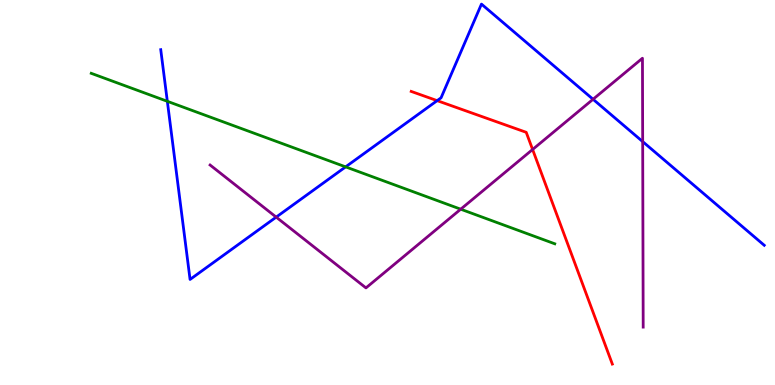[{'lines': ['blue', 'red'], 'intersections': [{'x': 5.64, 'y': 7.39}]}, {'lines': ['green', 'red'], 'intersections': []}, {'lines': ['purple', 'red'], 'intersections': [{'x': 6.87, 'y': 6.12}]}, {'lines': ['blue', 'green'], 'intersections': [{'x': 2.16, 'y': 7.37}, {'x': 4.46, 'y': 5.67}]}, {'lines': ['blue', 'purple'], 'intersections': [{'x': 3.56, 'y': 4.36}, {'x': 7.65, 'y': 7.42}, {'x': 8.29, 'y': 6.32}]}, {'lines': ['green', 'purple'], 'intersections': [{'x': 5.94, 'y': 4.57}]}]